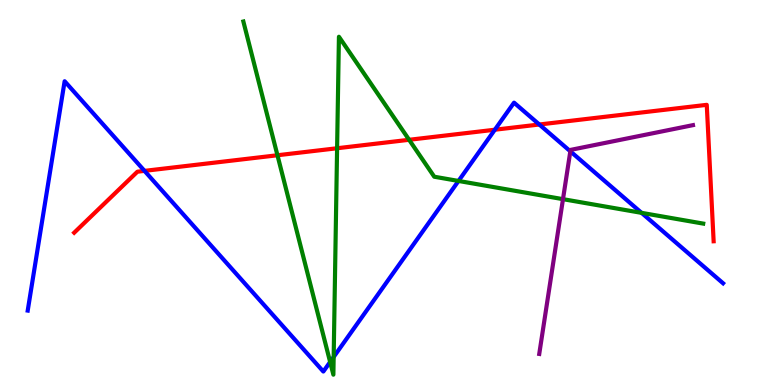[{'lines': ['blue', 'red'], 'intersections': [{'x': 1.86, 'y': 5.56}, {'x': 6.39, 'y': 6.63}, {'x': 6.96, 'y': 6.77}]}, {'lines': ['green', 'red'], 'intersections': [{'x': 3.58, 'y': 5.97}, {'x': 4.35, 'y': 6.15}, {'x': 5.28, 'y': 6.37}]}, {'lines': ['purple', 'red'], 'intersections': []}, {'lines': ['blue', 'green'], 'intersections': [{'x': 4.26, 'y': 0.599}, {'x': 4.31, 'y': 0.728}, {'x': 5.92, 'y': 5.3}, {'x': 8.28, 'y': 4.47}]}, {'lines': ['blue', 'purple'], 'intersections': [{'x': 7.36, 'y': 6.07}]}, {'lines': ['green', 'purple'], 'intersections': [{'x': 7.26, 'y': 4.83}]}]